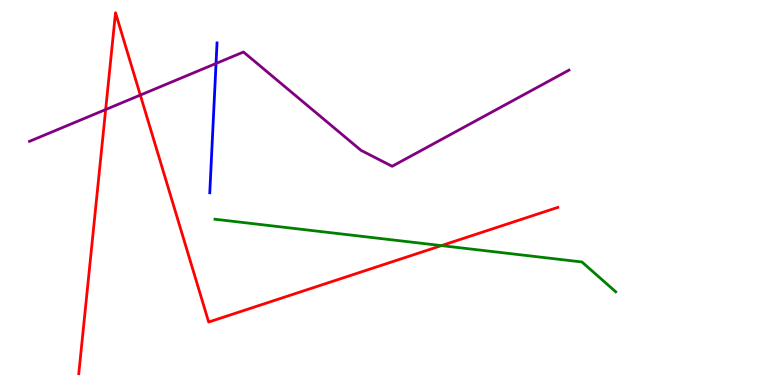[{'lines': ['blue', 'red'], 'intersections': []}, {'lines': ['green', 'red'], 'intersections': [{'x': 5.7, 'y': 3.62}]}, {'lines': ['purple', 'red'], 'intersections': [{'x': 1.36, 'y': 7.15}, {'x': 1.81, 'y': 7.53}]}, {'lines': ['blue', 'green'], 'intersections': []}, {'lines': ['blue', 'purple'], 'intersections': [{'x': 2.79, 'y': 8.35}]}, {'lines': ['green', 'purple'], 'intersections': []}]